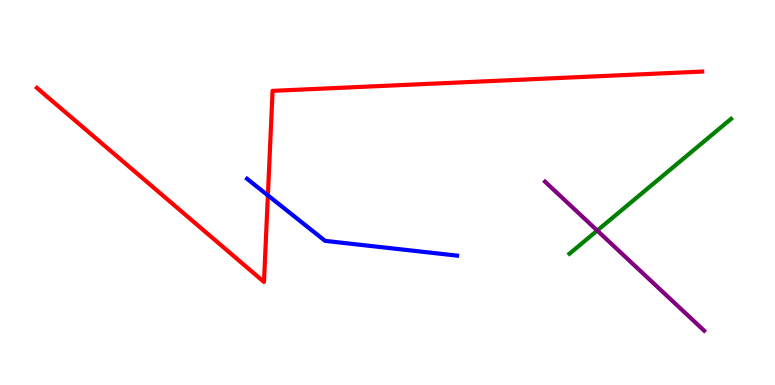[{'lines': ['blue', 'red'], 'intersections': [{'x': 3.46, 'y': 4.93}]}, {'lines': ['green', 'red'], 'intersections': []}, {'lines': ['purple', 'red'], 'intersections': []}, {'lines': ['blue', 'green'], 'intersections': []}, {'lines': ['blue', 'purple'], 'intersections': []}, {'lines': ['green', 'purple'], 'intersections': [{'x': 7.71, 'y': 4.01}]}]